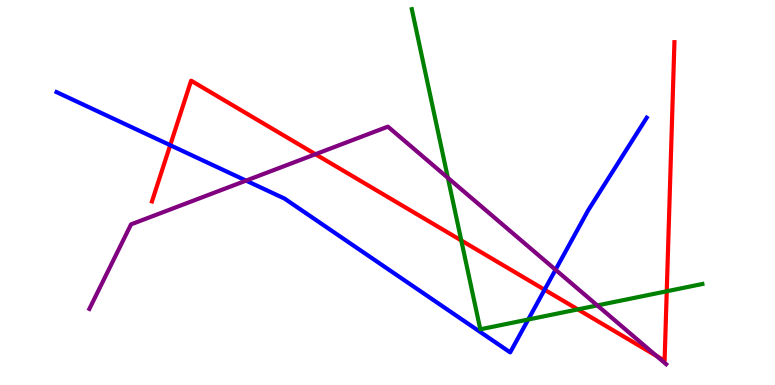[{'lines': ['blue', 'red'], 'intersections': [{'x': 2.2, 'y': 6.23}, {'x': 7.03, 'y': 2.47}]}, {'lines': ['green', 'red'], 'intersections': [{'x': 5.95, 'y': 3.75}, {'x': 7.46, 'y': 1.96}, {'x': 8.6, 'y': 2.43}]}, {'lines': ['purple', 'red'], 'intersections': [{'x': 4.07, 'y': 5.99}, {'x': 8.47, 'y': 0.756}]}, {'lines': ['blue', 'green'], 'intersections': [{'x': 6.82, 'y': 1.7}]}, {'lines': ['blue', 'purple'], 'intersections': [{'x': 3.17, 'y': 5.31}, {'x': 7.17, 'y': 2.99}]}, {'lines': ['green', 'purple'], 'intersections': [{'x': 5.78, 'y': 5.38}, {'x': 7.71, 'y': 2.07}]}]